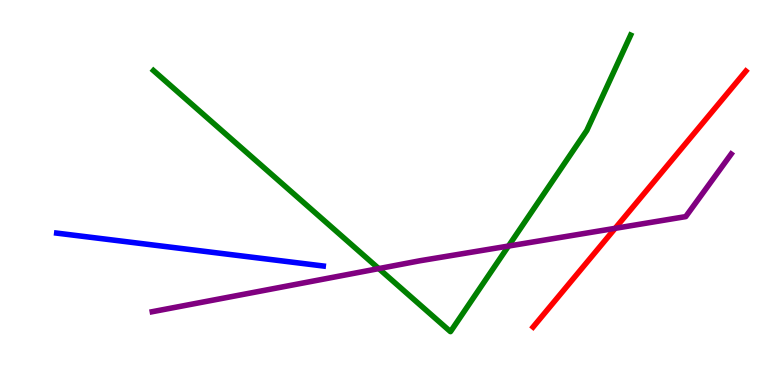[{'lines': ['blue', 'red'], 'intersections': []}, {'lines': ['green', 'red'], 'intersections': []}, {'lines': ['purple', 'red'], 'intersections': [{'x': 7.94, 'y': 4.07}]}, {'lines': ['blue', 'green'], 'intersections': []}, {'lines': ['blue', 'purple'], 'intersections': []}, {'lines': ['green', 'purple'], 'intersections': [{'x': 4.89, 'y': 3.02}, {'x': 6.56, 'y': 3.61}]}]